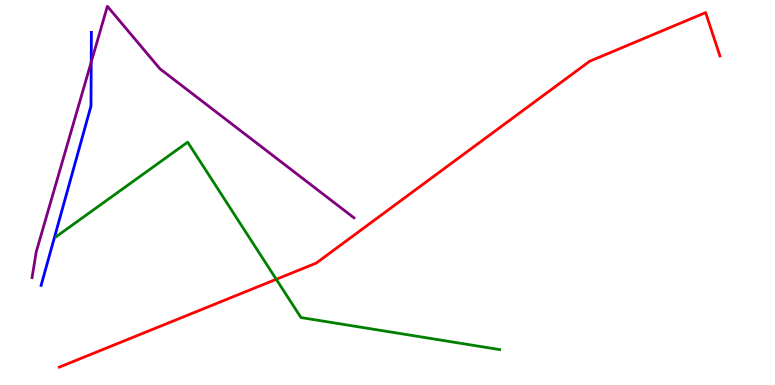[{'lines': ['blue', 'red'], 'intersections': []}, {'lines': ['green', 'red'], 'intersections': [{'x': 3.56, 'y': 2.75}]}, {'lines': ['purple', 'red'], 'intersections': []}, {'lines': ['blue', 'green'], 'intersections': []}, {'lines': ['blue', 'purple'], 'intersections': [{'x': 1.18, 'y': 8.39}]}, {'lines': ['green', 'purple'], 'intersections': []}]